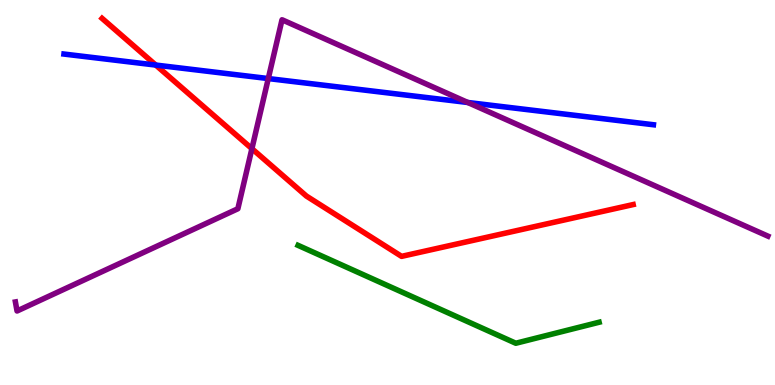[{'lines': ['blue', 'red'], 'intersections': [{'x': 2.01, 'y': 8.31}]}, {'lines': ['green', 'red'], 'intersections': []}, {'lines': ['purple', 'red'], 'intersections': [{'x': 3.25, 'y': 6.14}]}, {'lines': ['blue', 'green'], 'intersections': []}, {'lines': ['blue', 'purple'], 'intersections': [{'x': 3.46, 'y': 7.96}, {'x': 6.04, 'y': 7.34}]}, {'lines': ['green', 'purple'], 'intersections': []}]